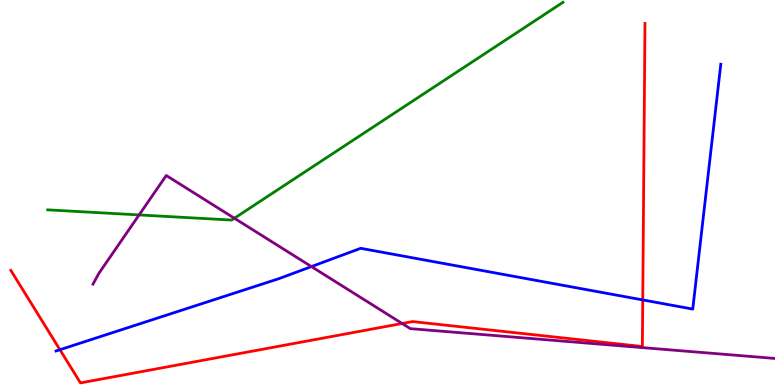[{'lines': ['blue', 'red'], 'intersections': [{'x': 0.773, 'y': 0.916}, {'x': 8.29, 'y': 2.21}]}, {'lines': ['green', 'red'], 'intersections': []}, {'lines': ['purple', 'red'], 'intersections': [{'x': 5.19, 'y': 1.6}]}, {'lines': ['blue', 'green'], 'intersections': []}, {'lines': ['blue', 'purple'], 'intersections': [{'x': 4.02, 'y': 3.08}]}, {'lines': ['green', 'purple'], 'intersections': [{'x': 1.79, 'y': 4.42}, {'x': 3.02, 'y': 4.33}]}]